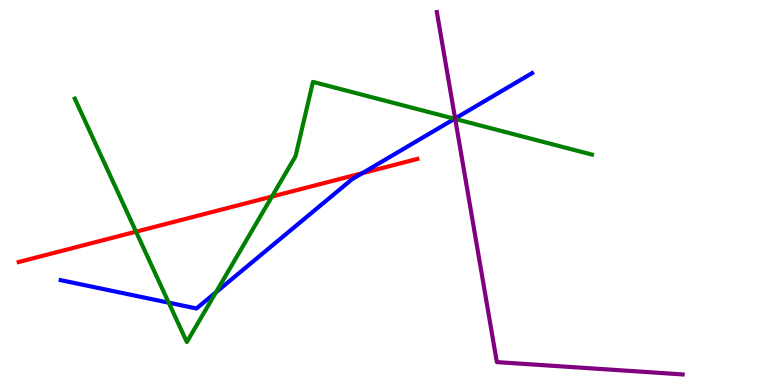[{'lines': ['blue', 'red'], 'intersections': [{'x': 4.67, 'y': 5.5}]}, {'lines': ['green', 'red'], 'intersections': [{'x': 1.76, 'y': 3.98}, {'x': 3.51, 'y': 4.89}]}, {'lines': ['purple', 'red'], 'intersections': []}, {'lines': ['blue', 'green'], 'intersections': [{'x': 2.18, 'y': 2.14}, {'x': 2.79, 'y': 2.41}, {'x': 5.87, 'y': 6.91}]}, {'lines': ['blue', 'purple'], 'intersections': [{'x': 5.87, 'y': 6.92}]}, {'lines': ['green', 'purple'], 'intersections': [{'x': 5.87, 'y': 6.91}]}]